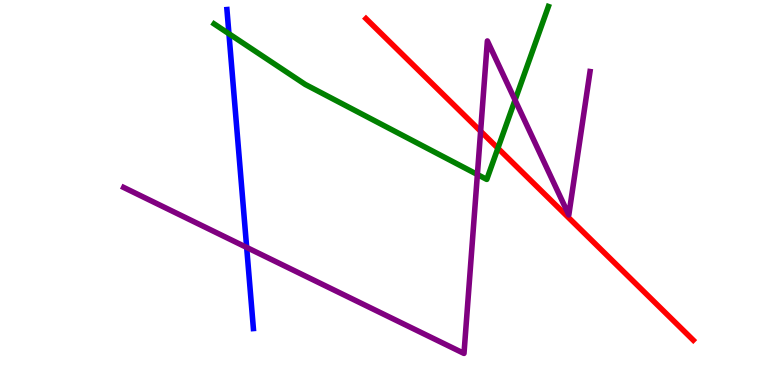[{'lines': ['blue', 'red'], 'intersections': []}, {'lines': ['green', 'red'], 'intersections': [{'x': 6.42, 'y': 6.15}]}, {'lines': ['purple', 'red'], 'intersections': [{'x': 6.2, 'y': 6.59}]}, {'lines': ['blue', 'green'], 'intersections': [{'x': 2.95, 'y': 9.12}]}, {'lines': ['blue', 'purple'], 'intersections': [{'x': 3.18, 'y': 3.57}]}, {'lines': ['green', 'purple'], 'intersections': [{'x': 6.16, 'y': 5.47}, {'x': 6.65, 'y': 7.4}]}]